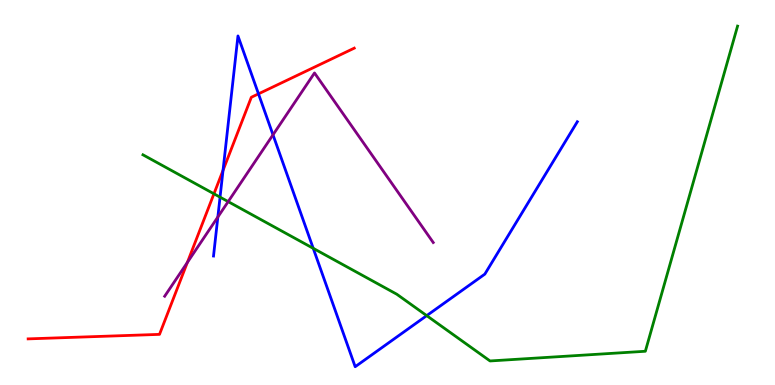[{'lines': ['blue', 'red'], 'intersections': [{'x': 2.88, 'y': 5.58}, {'x': 3.34, 'y': 7.56}]}, {'lines': ['green', 'red'], 'intersections': [{'x': 2.76, 'y': 4.97}]}, {'lines': ['purple', 'red'], 'intersections': [{'x': 2.42, 'y': 3.18}]}, {'lines': ['blue', 'green'], 'intersections': [{'x': 2.84, 'y': 4.88}, {'x': 4.04, 'y': 3.55}, {'x': 5.51, 'y': 1.8}]}, {'lines': ['blue', 'purple'], 'intersections': [{'x': 2.81, 'y': 4.36}, {'x': 3.52, 'y': 6.5}]}, {'lines': ['green', 'purple'], 'intersections': [{'x': 2.94, 'y': 4.76}]}]